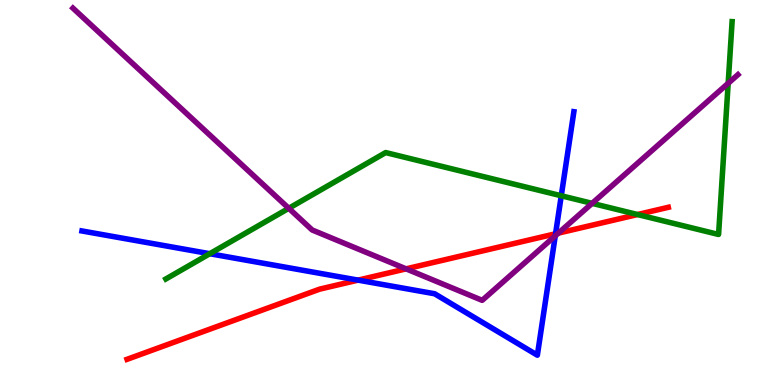[{'lines': ['blue', 'red'], 'intersections': [{'x': 4.62, 'y': 2.72}, {'x': 7.17, 'y': 3.93}]}, {'lines': ['green', 'red'], 'intersections': [{'x': 8.23, 'y': 4.43}]}, {'lines': ['purple', 'red'], 'intersections': [{'x': 5.24, 'y': 3.02}, {'x': 7.2, 'y': 3.95}]}, {'lines': ['blue', 'green'], 'intersections': [{'x': 2.71, 'y': 3.41}, {'x': 7.24, 'y': 4.92}]}, {'lines': ['blue', 'purple'], 'intersections': [{'x': 7.16, 'y': 3.87}]}, {'lines': ['green', 'purple'], 'intersections': [{'x': 3.73, 'y': 4.59}, {'x': 7.64, 'y': 4.72}, {'x': 9.4, 'y': 7.84}]}]